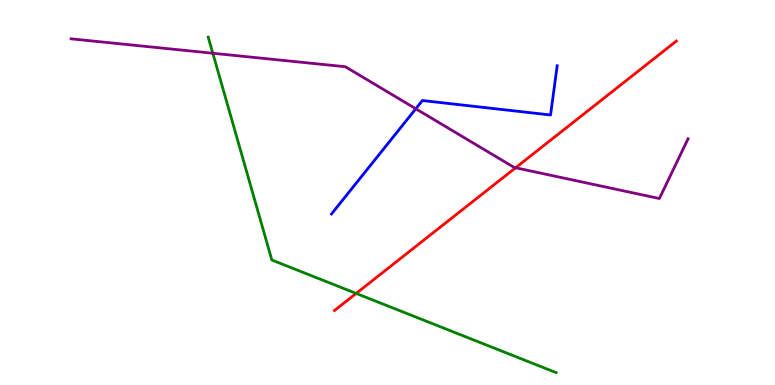[{'lines': ['blue', 'red'], 'intersections': []}, {'lines': ['green', 'red'], 'intersections': [{'x': 4.6, 'y': 2.38}]}, {'lines': ['purple', 'red'], 'intersections': [{'x': 6.65, 'y': 5.64}]}, {'lines': ['blue', 'green'], 'intersections': []}, {'lines': ['blue', 'purple'], 'intersections': [{'x': 5.37, 'y': 7.17}]}, {'lines': ['green', 'purple'], 'intersections': [{'x': 2.75, 'y': 8.62}]}]